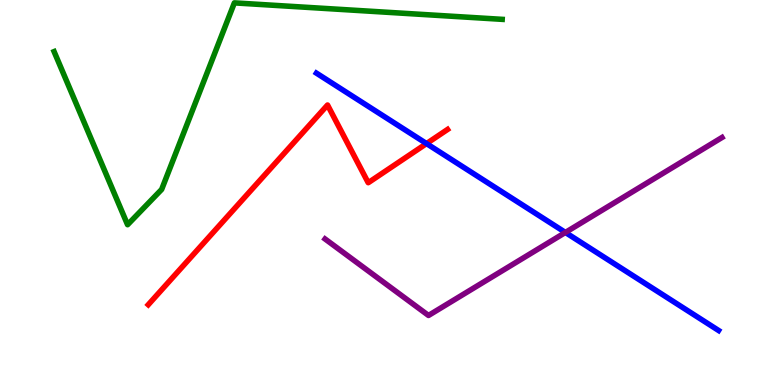[{'lines': ['blue', 'red'], 'intersections': [{'x': 5.5, 'y': 6.27}]}, {'lines': ['green', 'red'], 'intersections': []}, {'lines': ['purple', 'red'], 'intersections': []}, {'lines': ['blue', 'green'], 'intersections': []}, {'lines': ['blue', 'purple'], 'intersections': [{'x': 7.3, 'y': 3.96}]}, {'lines': ['green', 'purple'], 'intersections': []}]